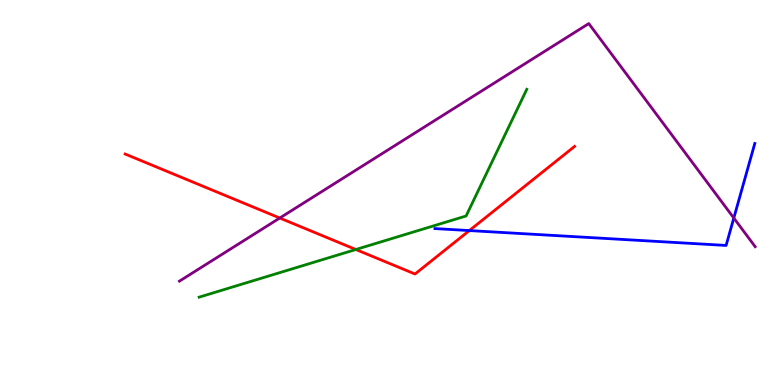[{'lines': ['blue', 'red'], 'intersections': [{'x': 6.06, 'y': 4.01}]}, {'lines': ['green', 'red'], 'intersections': [{'x': 4.59, 'y': 3.52}]}, {'lines': ['purple', 'red'], 'intersections': [{'x': 3.61, 'y': 4.34}]}, {'lines': ['blue', 'green'], 'intersections': []}, {'lines': ['blue', 'purple'], 'intersections': [{'x': 9.47, 'y': 4.34}]}, {'lines': ['green', 'purple'], 'intersections': []}]